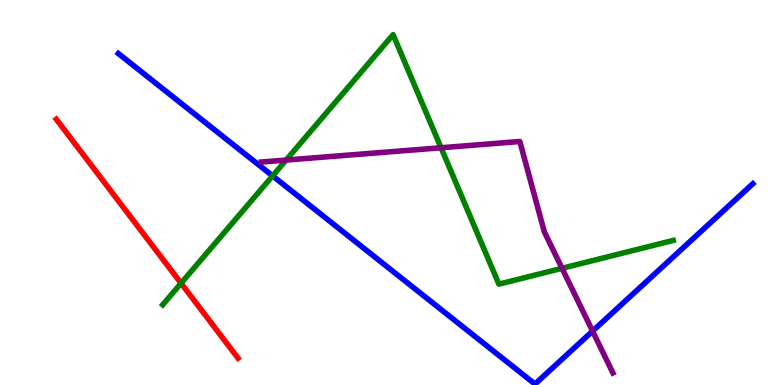[{'lines': ['blue', 'red'], 'intersections': []}, {'lines': ['green', 'red'], 'intersections': [{'x': 2.34, 'y': 2.64}]}, {'lines': ['purple', 'red'], 'intersections': []}, {'lines': ['blue', 'green'], 'intersections': [{'x': 3.52, 'y': 5.43}]}, {'lines': ['blue', 'purple'], 'intersections': [{'x': 7.65, 'y': 1.4}]}, {'lines': ['green', 'purple'], 'intersections': [{'x': 3.69, 'y': 5.84}, {'x': 5.69, 'y': 6.16}, {'x': 7.25, 'y': 3.03}]}]